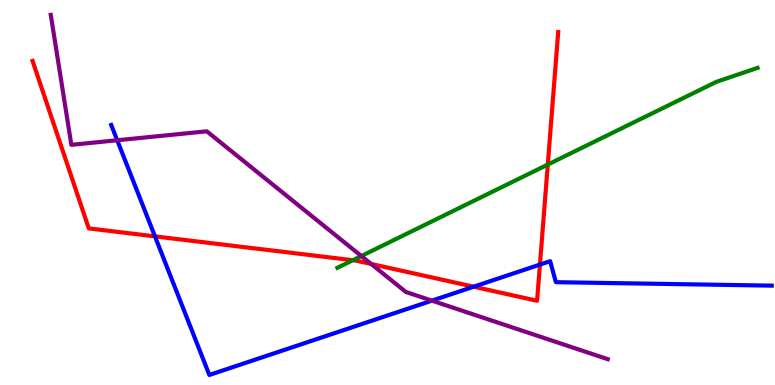[{'lines': ['blue', 'red'], 'intersections': [{'x': 2.0, 'y': 3.86}, {'x': 6.11, 'y': 2.55}, {'x': 6.97, 'y': 3.13}]}, {'lines': ['green', 'red'], 'intersections': [{'x': 4.55, 'y': 3.24}, {'x': 7.07, 'y': 5.73}]}, {'lines': ['purple', 'red'], 'intersections': [{'x': 4.79, 'y': 3.14}]}, {'lines': ['blue', 'green'], 'intersections': []}, {'lines': ['blue', 'purple'], 'intersections': [{'x': 1.51, 'y': 6.36}, {'x': 5.57, 'y': 2.19}]}, {'lines': ['green', 'purple'], 'intersections': [{'x': 4.66, 'y': 3.35}]}]